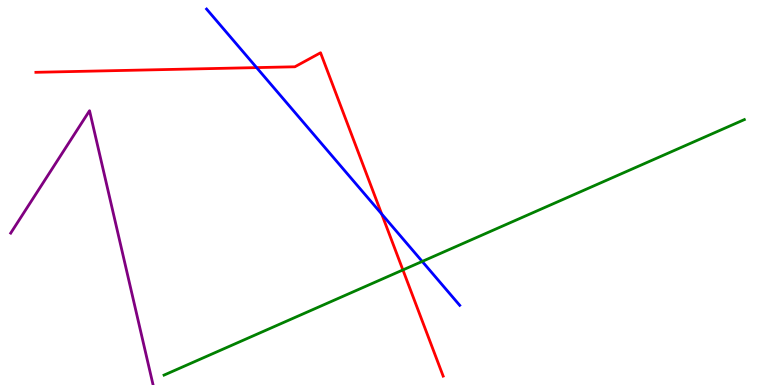[{'lines': ['blue', 'red'], 'intersections': [{'x': 3.31, 'y': 8.24}, {'x': 4.92, 'y': 4.44}]}, {'lines': ['green', 'red'], 'intersections': [{'x': 5.2, 'y': 2.99}]}, {'lines': ['purple', 'red'], 'intersections': []}, {'lines': ['blue', 'green'], 'intersections': [{'x': 5.45, 'y': 3.21}]}, {'lines': ['blue', 'purple'], 'intersections': []}, {'lines': ['green', 'purple'], 'intersections': []}]